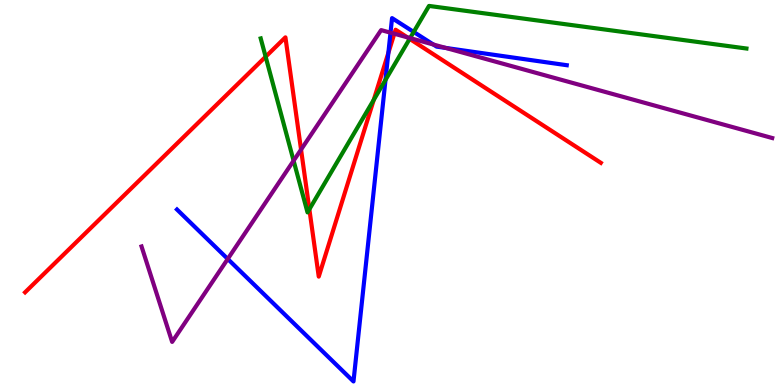[{'lines': ['blue', 'red'], 'intersections': [{'x': 5.01, 'y': 8.63}]}, {'lines': ['green', 'red'], 'intersections': [{'x': 3.43, 'y': 8.53}, {'x': 3.99, 'y': 4.56}, {'x': 4.82, 'y': 7.41}, {'x': 5.29, 'y': 8.99}]}, {'lines': ['purple', 'red'], 'intersections': [{'x': 3.88, 'y': 6.11}, {'x': 5.09, 'y': 9.12}, {'x': 5.26, 'y': 9.03}]}, {'lines': ['blue', 'green'], 'intersections': [{'x': 4.97, 'y': 7.92}, {'x': 5.34, 'y': 9.17}]}, {'lines': ['blue', 'purple'], 'intersections': [{'x': 2.94, 'y': 3.27}, {'x': 5.04, 'y': 9.15}, {'x': 5.59, 'y': 8.84}, {'x': 5.75, 'y': 8.76}]}, {'lines': ['green', 'purple'], 'intersections': [{'x': 3.79, 'y': 5.83}, {'x': 5.29, 'y': 9.01}]}]